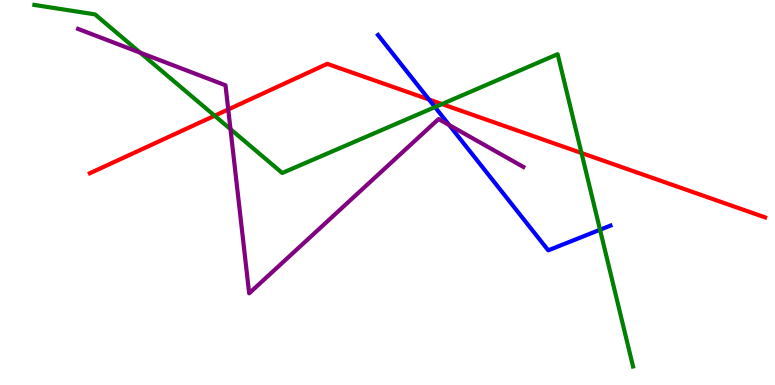[{'lines': ['blue', 'red'], 'intersections': [{'x': 5.54, 'y': 7.41}]}, {'lines': ['green', 'red'], 'intersections': [{'x': 2.77, 'y': 6.99}, {'x': 5.7, 'y': 7.3}, {'x': 7.5, 'y': 6.03}]}, {'lines': ['purple', 'red'], 'intersections': [{'x': 2.95, 'y': 7.16}]}, {'lines': ['blue', 'green'], 'intersections': [{'x': 5.61, 'y': 7.22}, {'x': 7.74, 'y': 4.03}]}, {'lines': ['blue', 'purple'], 'intersections': [{'x': 5.8, 'y': 6.75}]}, {'lines': ['green', 'purple'], 'intersections': [{'x': 1.81, 'y': 8.63}, {'x': 2.97, 'y': 6.65}]}]